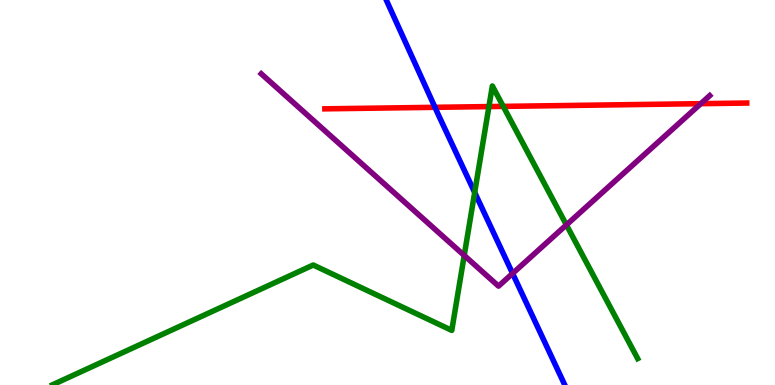[{'lines': ['blue', 'red'], 'intersections': [{'x': 5.61, 'y': 7.21}]}, {'lines': ['green', 'red'], 'intersections': [{'x': 6.31, 'y': 7.23}, {'x': 6.49, 'y': 7.24}]}, {'lines': ['purple', 'red'], 'intersections': [{'x': 9.04, 'y': 7.31}]}, {'lines': ['blue', 'green'], 'intersections': [{'x': 6.12, 'y': 5.0}]}, {'lines': ['blue', 'purple'], 'intersections': [{'x': 6.61, 'y': 2.9}]}, {'lines': ['green', 'purple'], 'intersections': [{'x': 5.99, 'y': 3.37}, {'x': 7.31, 'y': 4.16}]}]